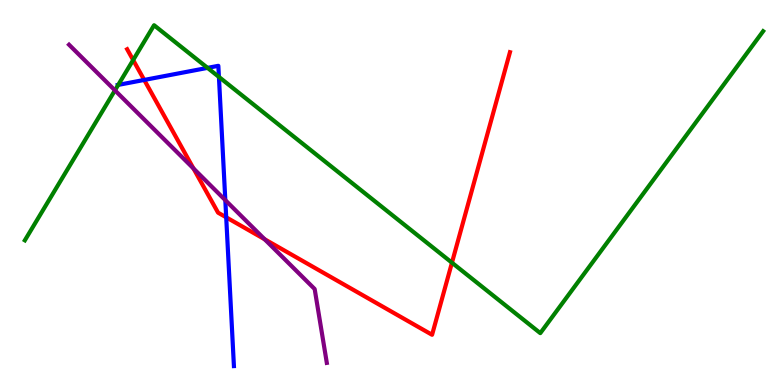[{'lines': ['blue', 'red'], 'intersections': [{'x': 1.86, 'y': 7.92}, {'x': 2.92, 'y': 4.36}]}, {'lines': ['green', 'red'], 'intersections': [{'x': 1.72, 'y': 8.44}, {'x': 5.83, 'y': 3.18}]}, {'lines': ['purple', 'red'], 'intersections': [{'x': 2.5, 'y': 5.62}, {'x': 3.41, 'y': 3.79}]}, {'lines': ['blue', 'green'], 'intersections': [{'x': 1.53, 'y': 7.79}, {'x': 2.68, 'y': 8.24}, {'x': 2.82, 'y': 8.0}]}, {'lines': ['blue', 'purple'], 'intersections': [{'x': 2.91, 'y': 4.8}]}, {'lines': ['green', 'purple'], 'intersections': [{'x': 1.48, 'y': 7.65}]}]